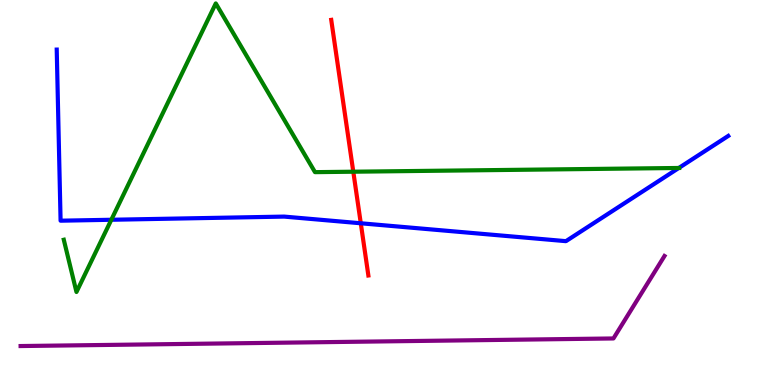[{'lines': ['blue', 'red'], 'intersections': [{'x': 4.66, 'y': 4.2}]}, {'lines': ['green', 'red'], 'intersections': [{'x': 4.56, 'y': 5.54}]}, {'lines': ['purple', 'red'], 'intersections': []}, {'lines': ['blue', 'green'], 'intersections': [{'x': 1.44, 'y': 4.29}, {'x': 8.76, 'y': 5.64}]}, {'lines': ['blue', 'purple'], 'intersections': []}, {'lines': ['green', 'purple'], 'intersections': []}]